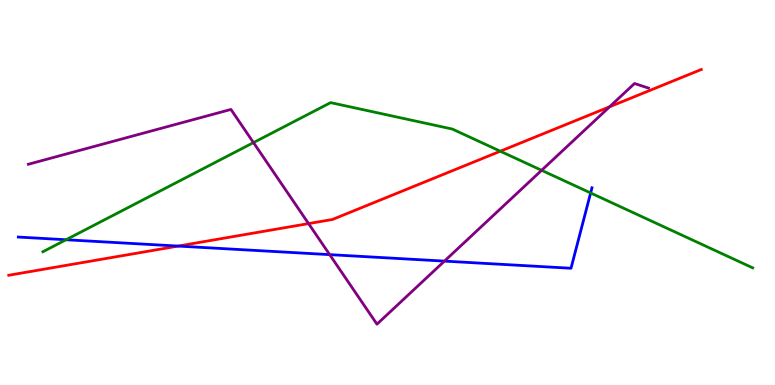[{'lines': ['blue', 'red'], 'intersections': [{'x': 2.3, 'y': 3.61}]}, {'lines': ['green', 'red'], 'intersections': [{'x': 6.46, 'y': 6.07}]}, {'lines': ['purple', 'red'], 'intersections': [{'x': 3.98, 'y': 4.19}, {'x': 7.87, 'y': 7.23}]}, {'lines': ['blue', 'green'], 'intersections': [{'x': 0.852, 'y': 3.77}, {'x': 7.62, 'y': 4.99}]}, {'lines': ['blue', 'purple'], 'intersections': [{'x': 4.25, 'y': 3.39}, {'x': 5.73, 'y': 3.22}]}, {'lines': ['green', 'purple'], 'intersections': [{'x': 3.27, 'y': 6.3}, {'x': 6.99, 'y': 5.58}]}]